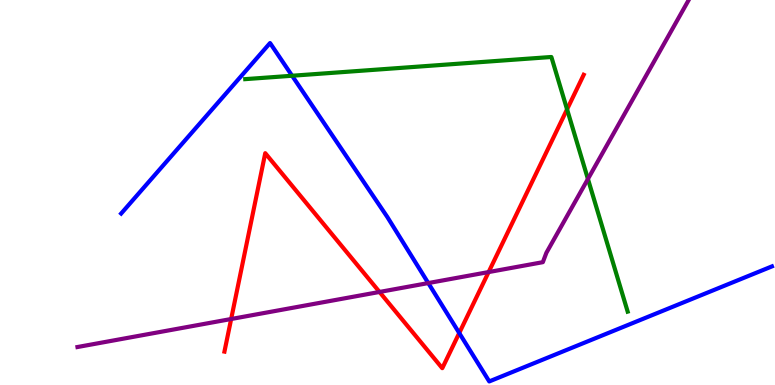[{'lines': ['blue', 'red'], 'intersections': [{'x': 5.93, 'y': 1.35}]}, {'lines': ['green', 'red'], 'intersections': [{'x': 7.32, 'y': 7.16}]}, {'lines': ['purple', 'red'], 'intersections': [{'x': 2.98, 'y': 1.71}, {'x': 4.9, 'y': 2.42}, {'x': 6.3, 'y': 2.93}]}, {'lines': ['blue', 'green'], 'intersections': [{'x': 3.77, 'y': 8.03}]}, {'lines': ['blue', 'purple'], 'intersections': [{'x': 5.53, 'y': 2.65}]}, {'lines': ['green', 'purple'], 'intersections': [{'x': 7.59, 'y': 5.35}]}]